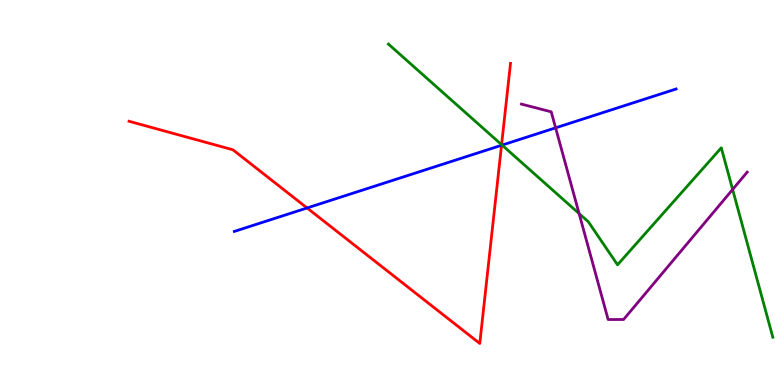[{'lines': ['blue', 'red'], 'intersections': [{'x': 3.96, 'y': 4.6}, {'x': 6.47, 'y': 6.23}]}, {'lines': ['green', 'red'], 'intersections': [{'x': 6.47, 'y': 6.24}]}, {'lines': ['purple', 'red'], 'intersections': []}, {'lines': ['blue', 'green'], 'intersections': [{'x': 6.48, 'y': 6.23}]}, {'lines': ['blue', 'purple'], 'intersections': [{'x': 7.17, 'y': 6.68}]}, {'lines': ['green', 'purple'], 'intersections': [{'x': 7.47, 'y': 4.45}, {'x': 9.45, 'y': 5.08}]}]